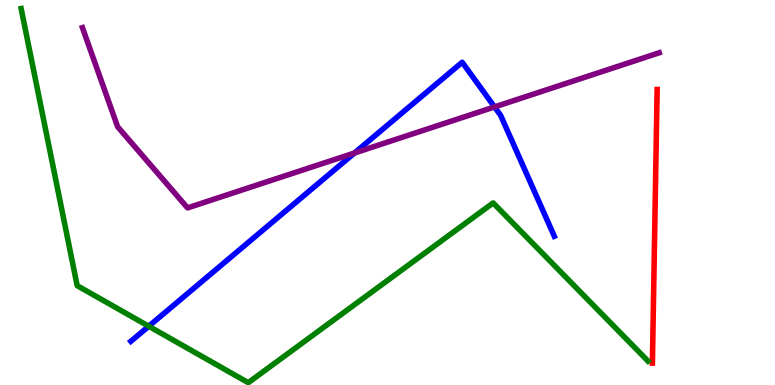[{'lines': ['blue', 'red'], 'intersections': []}, {'lines': ['green', 'red'], 'intersections': []}, {'lines': ['purple', 'red'], 'intersections': []}, {'lines': ['blue', 'green'], 'intersections': [{'x': 1.92, 'y': 1.53}]}, {'lines': ['blue', 'purple'], 'intersections': [{'x': 4.57, 'y': 6.03}, {'x': 6.38, 'y': 7.22}]}, {'lines': ['green', 'purple'], 'intersections': []}]